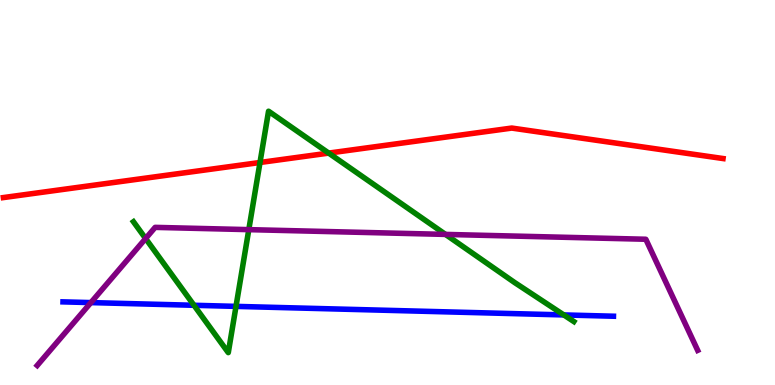[{'lines': ['blue', 'red'], 'intersections': []}, {'lines': ['green', 'red'], 'intersections': [{'x': 3.35, 'y': 5.78}, {'x': 4.24, 'y': 6.02}]}, {'lines': ['purple', 'red'], 'intersections': []}, {'lines': ['blue', 'green'], 'intersections': [{'x': 2.5, 'y': 2.07}, {'x': 3.05, 'y': 2.04}, {'x': 7.27, 'y': 1.82}]}, {'lines': ['blue', 'purple'], 'intersections': [{'x': 1.17, 'y': 2.14}]}, {'lines': ['green', 'purple'], 'intersections': [{'x': 1.88, 'y': 3.8}, {'x': 3.21, 'y': 4.04}, {'x': 5.75, 'y': 3.91}]}]